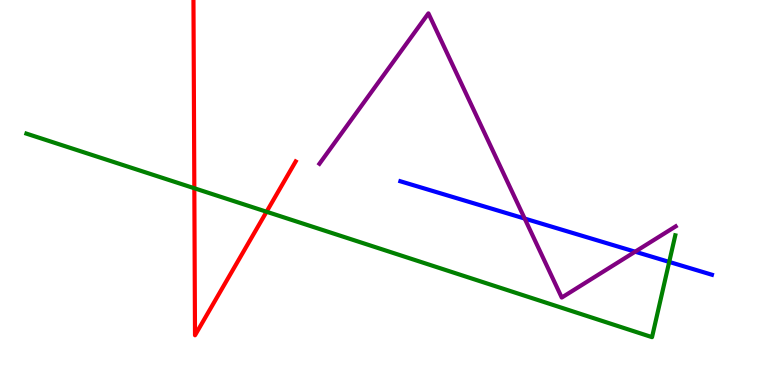[{'lines': ['blue', 'red'], 'intersections': []}, {'lines': ['green', 'red'], 'intersections': [{'x': 2.51, 'y': 5.11}, {'x': 3.44, 'y': 4.5}]}, {'lines': ['purple', 'red'], 'intersections': []}, {'lines': ['blue', 'green'], 'intersections': [{'x': 8.63, 'y': 3.2}]}, {'lines': ['blue', 'purple'], 'intersections': [{'x': 6.77, 'y': 4.32}, {'x': 8.2, 'y': 3.46}]}, {'lines': ['green', 'purple'], 'intersections': []}]